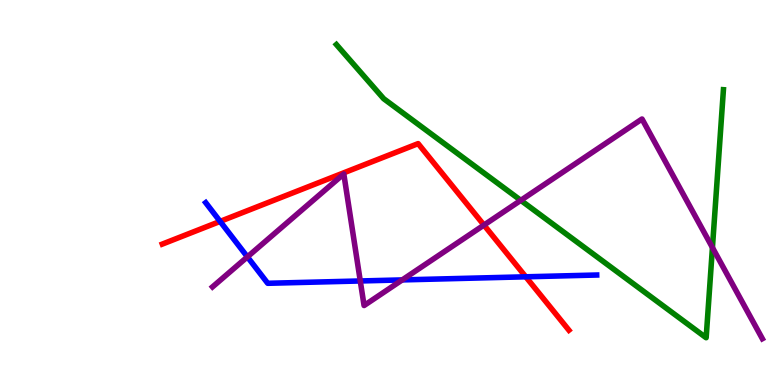[{'lines': ['blue', 'red'], 'intersections': [{'x': 2.84, 'y': 4.25}, {'x': 6.78, 'y': 2.81}]}, {'lines': ['green', 'red'], 'intersections': []}, {'lines': ['purple', 'red'], 'intersections': [{'x': 6.24, 'y': 4.15}]}, {'lines': ['blue', 'green'], 'intersections': []}, {'lines': ['blue', 'purple'], 'intersections': [{'x': 3.19, 'y': 3.33}, {'x': 4.65, 'y': 2.7}, {'x': 5.19, 'y': 2.73}]}, {'lines': ['green', 'purple'], 'intersections': [{'x': 6.72, 'y': 4.8}, {'x': 9.19, 'y': 3.57}]}]